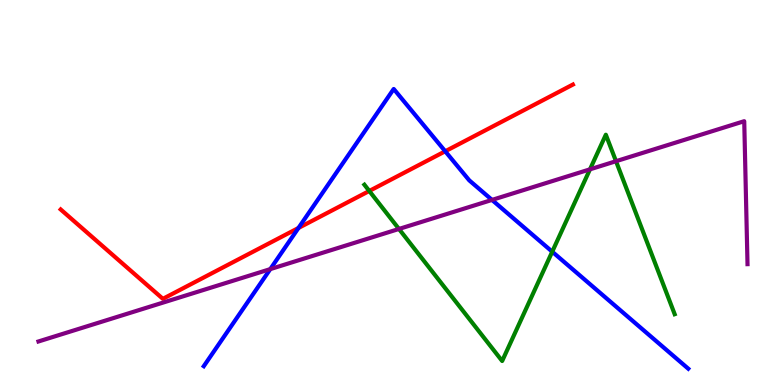[{'lines': ['blue', 'red'], 'intersections': [{'x': 3.85, 'y': 4.08}, {'x': 5.74, 'y': 6.07}]}, {'lines': ['green', 'red'], 'intersections': [{'x': 4.76, 'y': 5.04}]}, {'lines': ['purple', 'red'], 'intersections': []}, {'lines': ['blue', 'green'], 'intersections': [{'x': 7.13, 'y': 3.46}]}, {'lines': ['blue', 'purple'], 'intersections': [{'x': 3.49, 'y': 3.01}, {'x': 6.35, 'y': 4.81}]}, {'lines': ['green', 'purple'], 'intersections': [{'x': 5.15, 'y': 4.05}, {'x': 7.61, 'y': 5.6}, {'x': 7.95, 'y': 5.81}]}]